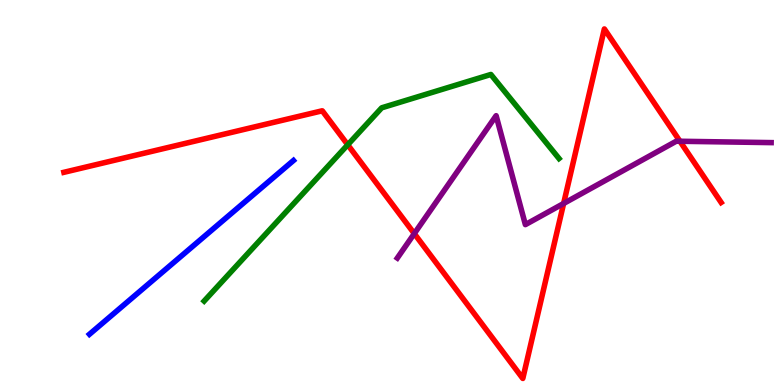[{'lines': ['blue', 'red'], 'intersections': []}, {'lines': ['green', 'red'], 'intersections': [{'x': 4.49, 'y': 6.24}]}, {'lines': ['purple', 'red'], 'intersections': [{'x': 5.35, 'y': 3.93}, {'x': 7.27, 'y': 4.71}, {'x': 8.77, 'y': 6.33}]}, {'lines': ['blue', 'green'], 'intersections': []}, {'lines': ['blue', 'purple'], 'intersections': []}, {'lines': ['green', 'purple'], 'intersections': []}]